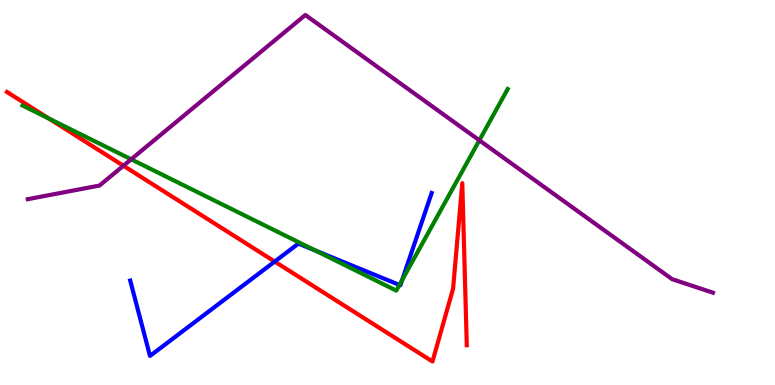[{'lines': ['blue', 'red'], 'intersections': [{'x': 3.54, 'y': 3.21}]}, {'lines': ['green', 'red'], 'intersections': [{'x': 0.632, 'y': 6.92}]}, {'lines': ['purple', 'red'], 'intersections': [{'x': 1.59, 'y': 5.7}]}, {'lines': ['blue', 'green'], 'intersections': [{'x': 4.07, 'y': 3.49}, {'x': 5.15, 'y': 2.6}, {'x': 5.19, 'y': 2.73}]}, {'lines': ['blue', 'purple'], 'intersections': []}, {'lines': ['green', 'purple'], 'intersections': [{'x': 1.69, 'y': 5.86}, {'x': 6.19, 'y': 6.36}]}]